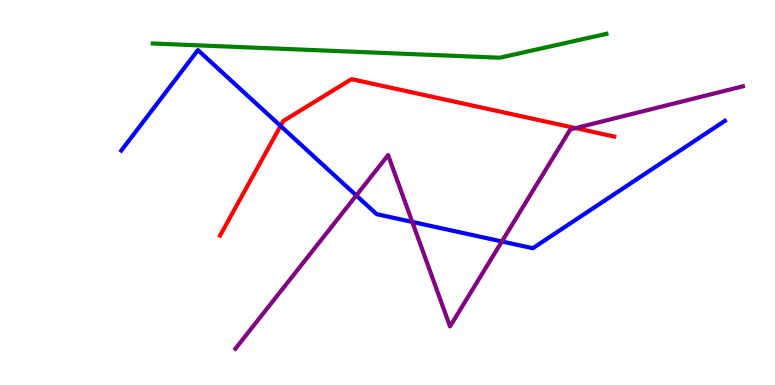[{'lines': ['blue', 'red'], 'intersections': [{'x': 3.62, 'y': 6.73}]}, {'lines': ['green', 'red'], 'intersections': []}, {'lines': ['purple', 'red'], 'intersections': [{'x': 7.43, 'y': 6.67}]}, {'lines': ['blue', 'green'], 'intersections': []}, {'lines': ['blue', 'purple'], 'intersections': [{'x': 4.6, 'y': 4.92}, {'x': 5.32, 'y': 4.24}, {'x': 6.48, 'y': 3.73}]}, {'lines': ['green', 'purple'], 'intersections': []}]